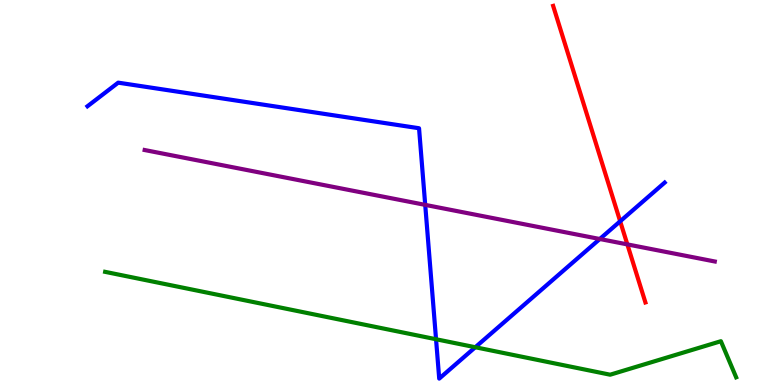[{'lines': ['blue', 'red'], 'intersections': [{'x': 8.0, 'y': 4.25}]}, {'lines': ['green', 'red'], 'intersections': []}, {'lines': ['purple', 'red'], 'intersections': [{'x': 8.09, 'y': 3.65}]}, {'lines': ['blue', 'green'], 'intersections': [{'x': 5.63, 'y': 1.19}, {'x': 6.13, 'y': 0.981}]}, {'lines': ['blue', 'purple'], 'intersections': [{'x': 5.49, 'y': 4.68}, {'x': 7.74, 'y': 3.79}]}, {'lines': ['green', 'purple'], 'intersections': []}]